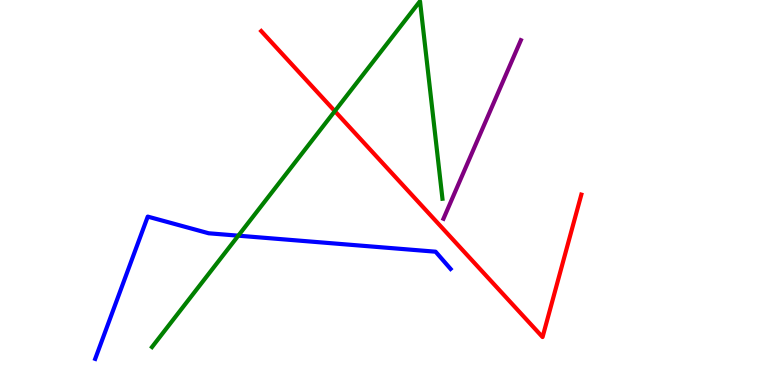[{'lines': ['blue', 'red'], 'intersections': []}, {'lines': ['green', 'red'], 'intersections': [{'x': 4.32, 'y': 7.11}]}, {'lines': ['purple', 'red'], 'intersections': []}, {'lines': ['blue', 'green'], 'intersections': [{'x': 3.07, 'y': 3.88}]}, {'lines': ['blue', 'purple'], 'intersections': []}, {'lines': ['green', 'purple'], 'intersections': []}]